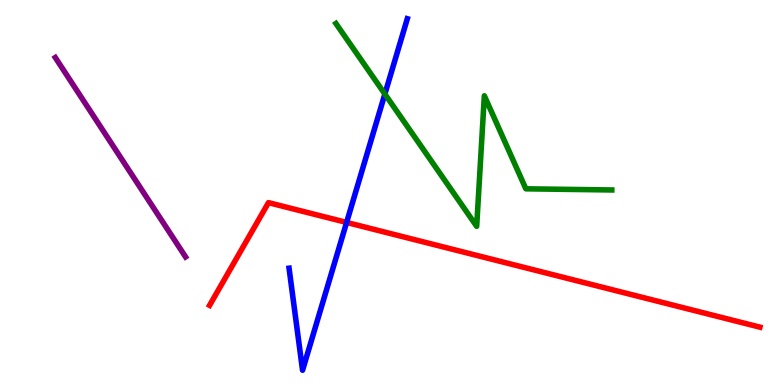[{'lines': ['blue', 'red'], 'intersections': [{'x': 4.47, 'y': 4.22}]}, {'lines': ['green', 'red'], 'intersections': []}, {'lines': ['purple', 'red'], 'intersections': []}, {'lines': ['blue', 'green'], 'intersections': [{'x': 4.97, 'y': 7.56}]}, {'lines': ['blue', 'purple'], 'intersections': []}, {'lines': ['green', 'purple'], 'intersections': []}]